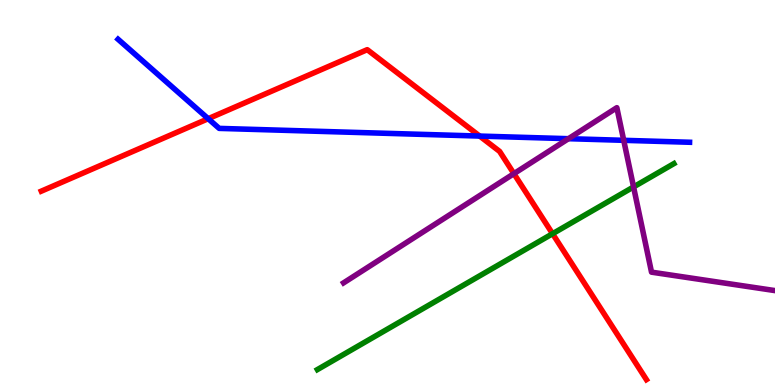[{'lines': ['blue', 'red'], 'intersections': [{'x': 2.69, 'y': 6.92}, {'x': 6.19, 'y': 6.47}]}, {'lines': ['green', 'red'], 'intersections': [{'x': 7.13, 'y': 3.93}]}, {'lines': ['purple', 'red'], 'intersections': [{'x': 6.63, 'y': 5.49}]}, {'lines': ['blue', 'green'], 'intersections': []}, {'lines': ['blue', 'purple'], 'intersections': [{'x': 7.34, 'y': 6.4}, {'x': 8.05, 'y': 6.36}]}, {'lines': ['green', 'purple'], 'intersections': [{'x': 8.17, 'y': 5.14}]}]